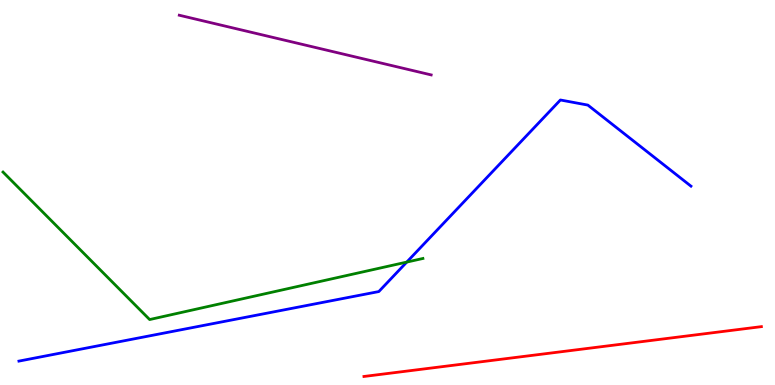[{'lines': ['blue', 'red'], 'intersections': []}, {'lines': ['green', 'red'], 'intersections': []}, {'lines': ['purple', 'red'], 'intersections': []}, {'lines': ['blue', 'green'], 'intersections': [{'x': 5.25, 'y': 3.19}]}, {'lines': ['blue', 'purple'], 'intersections': []}, {'lines': ['green', 'purple'], 'intersections': []}]